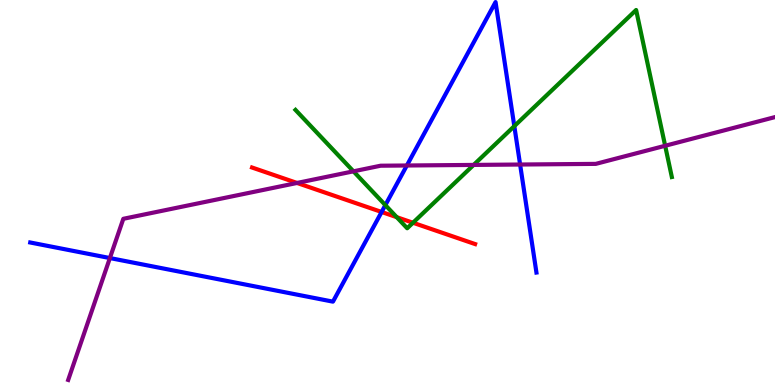[{'lines': ['blue', 'red'], 'intersections': [{'x': 4.92, 'y': 4.49}]}, {'lines': ['green', 'red'], 'intersections': [{'x': 5.12, 'y': 4.36}, {'x': 5.33, 'y': 4.21}]}, {'lines': ['purple', 'red'], 'intersections': [{'x': 3.83, 'y': 5.25}]}, {'lines': ['blue', 'green'], 'intersections': [{'x': 4.97, 'y': 4.67}, {'x': 6.64, 'y': 6.72}]}, {'lines': ['blue', 'purple'], 'intersections': [{'x': 1.42, 'y': 3.3}, {'x': 5.25, 'y': 5.7}, {'x': 6.71, 'y': 5.73}]}, {'lines': ['green', 'purple'], 'intersections': [{'x': 4.56, 'y': 5.55}, {'x': 6.11, 'y': 5.72}, {'x': 8.58, 'y': 6.21}]}]